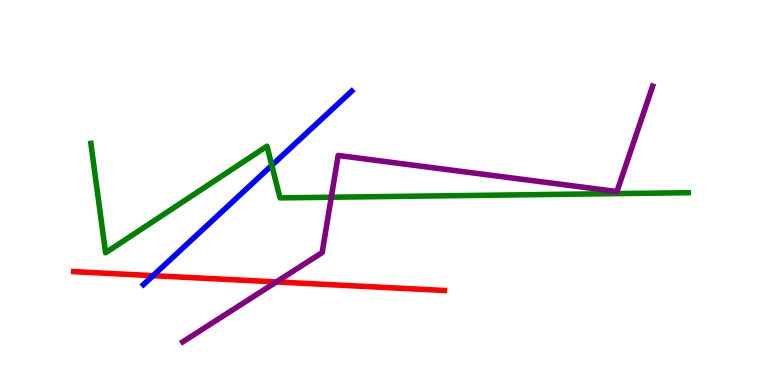[{'lines': ['blue', 'red'], 'intersections': [{'x': 1.98, 'y': 2.84}]}, {'lines': ['green', 'red'], 'intersections': []}, {'lines': ['purple', 'red'], 'intersections': [{'x': 3.57, 'y': 2.68}]}, {'lines': ['blue', 'green'], 'intersections': [{'x': 3.51, 'y': 5.71}]}, {'lines': ['blue', 'purple'], 'intersections': []}, {'lines': ['green', 'purple'], 'intersections': [{'x': 4.27, 'y': 4.88}]}]